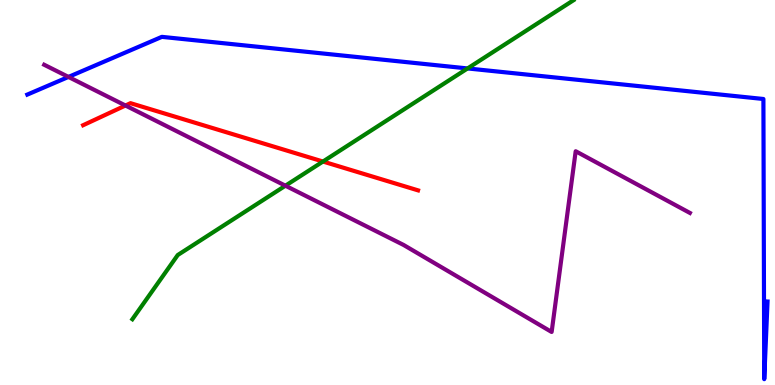[{'lines': ['blue', 'red'], 'intersections': []}, {'lines': ['green', 'red'], 'intersections': [{'x': 4.17, 'y': 5.8}]}, {'lines': ['purple', 'red'], 'intersections': [{'x': 1.62, 'y': 7.26}]}, {'lines': ['blue', 'green'], 'intersections': [{'x': 6.03, 'y': 8.22}]}, {'lines': ['blue', 'purple'], 'intersections': [{'x': 0.883, 'y': 8.0}]}, {'lines': ['green', 'purple'], 'intersections': [{'x': 3.68, 'y': 5.18}]}]